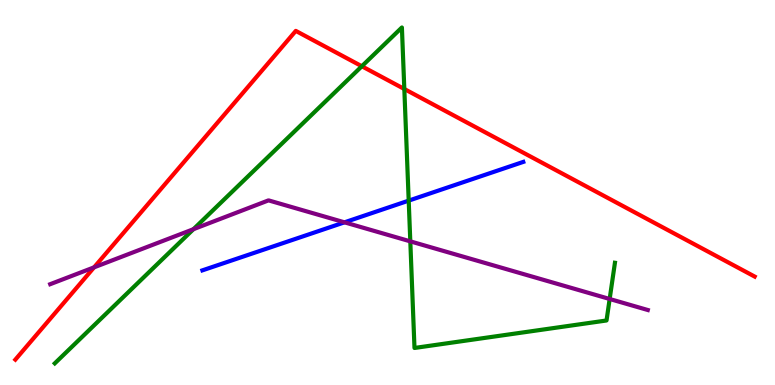[{'lines': ['blue', 'red'], 'intersections': []}, {'lines': ['green', 'red'], 'intersections': [{'x': 4.67, 'y': 8.28}, {'x': 5.22, 'y': 7.69}]}, {'lines': ['purple', 'red'], 'intersections': [{'x': 1.21, 'y': 3.06}]}, {'lines': ['blue', 'green'], 'intersections': [{'x': 5.27, 'y': 4.79}]}, {'lines': ['blue', 'purple'], 'intersections': [{'x': 4.45, 'y': 4.23}]}, {'lines': ['green', 'purple'], 'intersections': [{'x': 2.5, 'y': 4.05}, {'x': 5.29, 'y': 3.73}, {'x': 7.87, 'y': 2.23}]}]